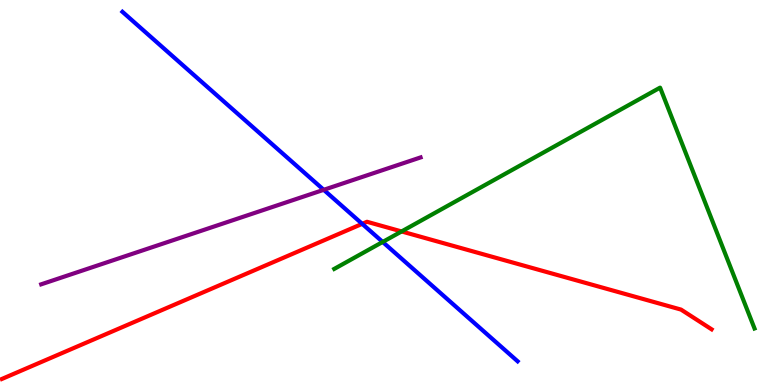[{'lines': ['blue', 'red'], 'intersections': [{'x': 4.67, 'y': 4.19}]}, {'lines': ['green', 'red'], 'intersections': [{'x': 5.18, 'y': 3.99}]}, {'lines': ['purple', 'red'], 'intersections': []}, {'lines': ['blue', 'green'], 'intersections': [{'x': 4.94, 'y': 3.72}]}, {'lines': ['blue', 'purple'], 'intersections': [{'x': 4.18, 'y': 5.07}]}, {'lines': ['green', 'purple'], 'intersections': []}]